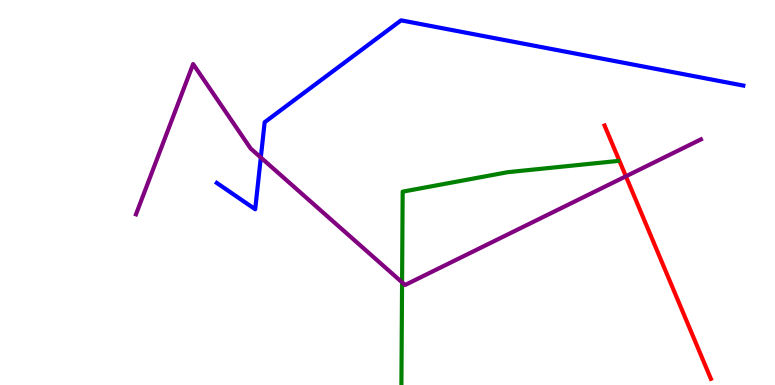[{'lines': ['blue', 'red'], 'intersections': []}, {'lines': ['green', 'red'], 'intersections': []}, {'lines': ['purple', 'red'], 'intersections': [{'x': 8.08, 'y': 5.42}]}, {'lines': ['blue', 'green'], 'intersections': []}, {'lines': ['blue', 'purple'], 'intersections': [{'x': 3.37, 'y': 5.91}]}, {'lines': ['green', 'purple'], 'intersections': [{'x': 5.19, 'y': 2.67}]}]